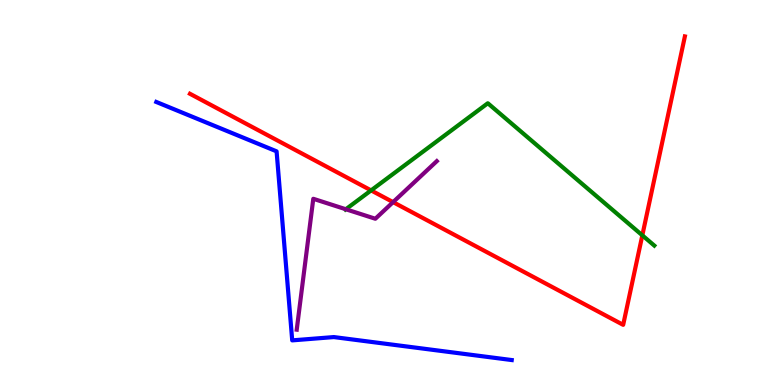[{'lines': ['blue', 'red'], 'intersections': []}, {'lines': ['green', 'red'], 'intersections': [{'x': 4.79, 'y': 5.05}, {'x': 8.29, 'y': 3.89}]}, {'lines': ['purple', 'red'], 'intersections': [{'x': 5.07, 'y': 4.75}]}, {'lines': ['blue', 'green'], 'intersections': []}, {'lines': ['blue', 'purple'], 'intersections': []}, {'lines': ['green', 'purple'], 'intersections': [{'x': 4.46, 'y': 4.56}]}]